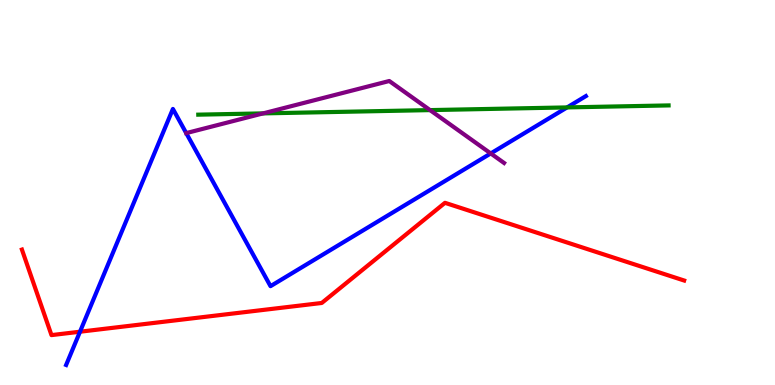[{'lines': ['blue', 'red'], 'intersections': [{'x': 1.03, 'y': 1.38}]}, {'lines': ['green', 'red'], 'intersections': []}, {'lines': ['purple', 'red'], 'intersections': []}, {'lines': ['blue', 'green'], 'intersections': [{'x': 7.32, 'y': 7.21}]}, {'lines': ['blue', 'purple'], 'intersections': [{'x': 6.33, 'y': 6.01}]}, {'lines': ['green', 'purple'], 'intersections': [{'x': 3.39, 'y': 7.05}, {'x': 5.55, 'y': 7.14}]}]